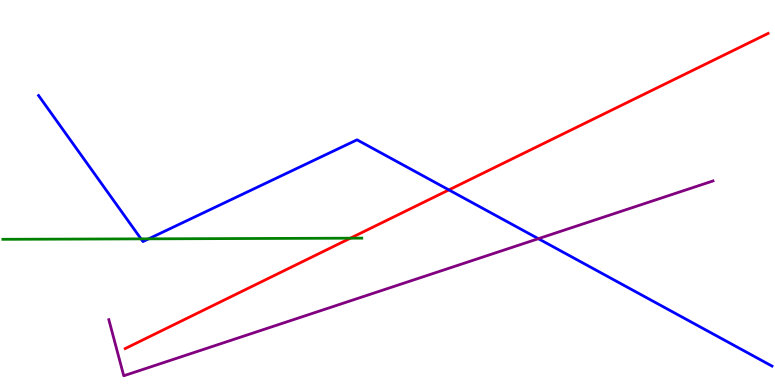[{'lines': ['blue', 'red'], 'intersections': [{'x': 5.79, 'y': 5.07}]}, {'lines': ['green', 'red'], 'intersections': [{'x': 4.52, 'y': 3.81}]}, {'lines': ['purple', 'red'], 'intersections': []}, {'lines': ['blue', 'green'], 'intersections': [{'x': 1.82, 'y': 3.8}, {'x': 1.92, 'y': 3.8}]}, {'lines': ['blue', 'purple'], 'intersections': [{'x': 6.95, 'y': 3.8}]}, {'lines': ['green', 'purple'], 'intersections': []}]